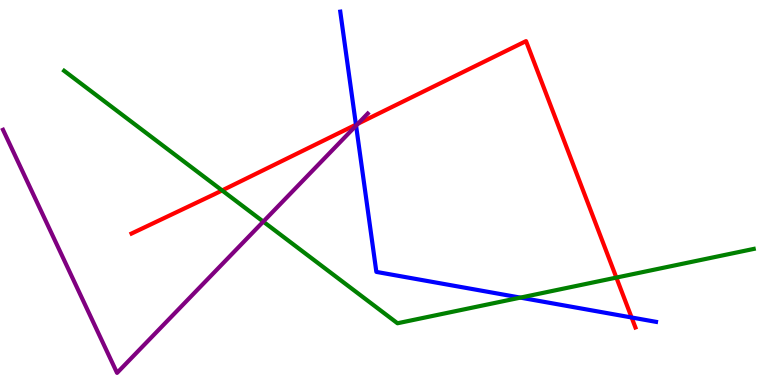[{'lines': ['blue', 'red'], 'intersections': [{'x': 4.59, 'y': 6.76}, {'x': 8.15, 'y': 1.75}]}, {'lines': ['green', 'red'], 'intersections': [{'x': 2.87, 'y': 5.05}, {'x': 7.95, 'y': 2.79}]}, {'lines': ['purple', 'red'], 'intersections': [{'x': 4.62, 'y': 6.79}]}, {'lines': ['blue', 'green'], 'intersections': [{'x': 6.71, 'y': 2.27}]}, {'lines': ['blue', 'purple'], 'intersections': [{'x': 4.59, 'y': 6.74}]}, {'lines': ['green', 'purple'], 'intersections': [{'x': 3.4, 'y': 4.24}]}]